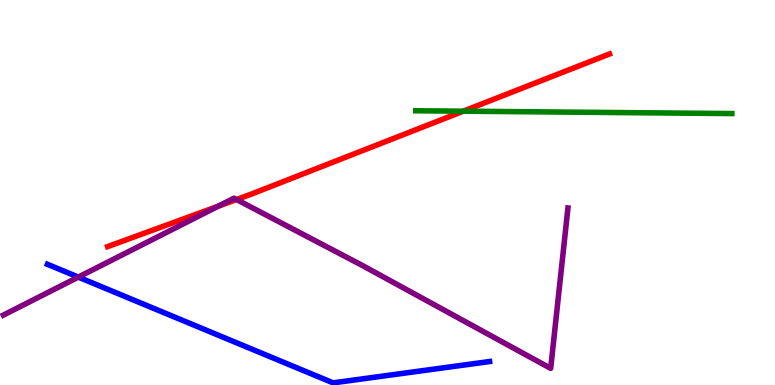[{'lines': ['blue', 'red'], 'intersections': []}, {'lines': ['green', 'red'], 'intersections': [{'x': 5.98, 'y': 7.11}]}, {'lines': ['purple', 'red'], 'intersections': [{'x': 2.81, 'y': 4.64}, {'x': 3.05, 'y': 4.82}]}, {'lines': ['blue', 'green'], 'intersections': []}, {'lines': ['blue', 'purple'], 'intersections': [{'x': 1.01, 'y': 2.8}]}, {'lines': ['green', 'purple'], 'intersections': []}]